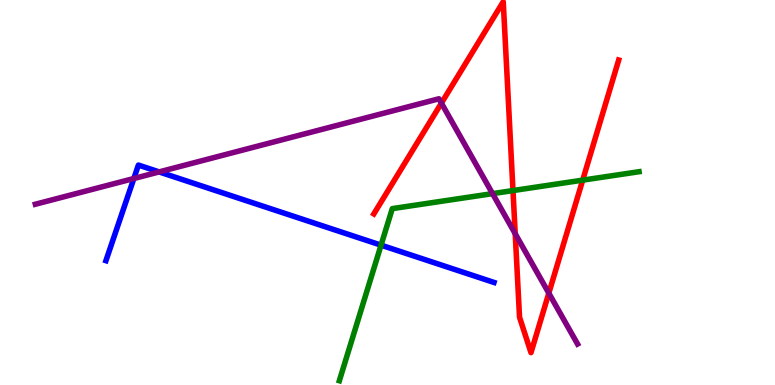[{'lines': ['blue', 'red'], 'intersections': []}, {'lines': ['green', 'red'], 'intersections': [{'x': 6.62, 'y': 5.05}, {'x': 7.52, 'y': 5.32}]}, {'lines': ['purple', 'red'], 'intersections': [{'x': 5.7, 'y': 7.32}, {'x': 6.65, 'y': 3.93}, {'x': 7.08, 'y': 2.39}]}, {'lines': ['blue', 'green'], 'intersections': [{'x': 4.92, 'y': 3.63}]}, {'lines': ['blue', 'purple'], 'intersections': [{'x': 1.73, 'y': 5.36}, {'x': 2.05, 'y': 5.53}]}, {'lines': ['green', 'purple'], 'intersections': [{'x': 6.36, 'y': 4.97}]}]